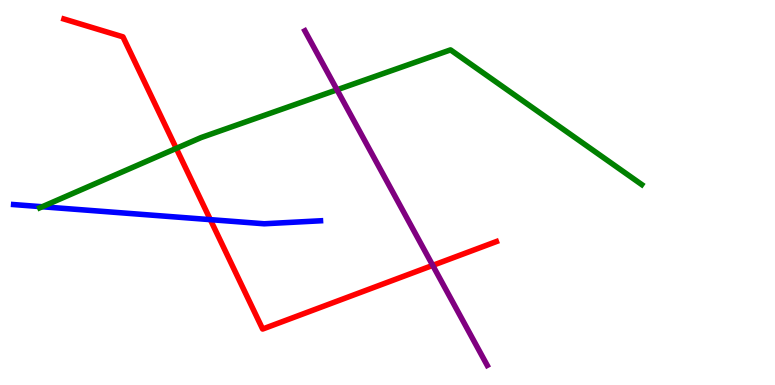[{'lines': ['blue', 'red'], 'intersections': [{'x': 2.71, 'y': 4.29}]}, {'lines': ['green', 'red'], 'intersections': [{'x': 2.27, 'y': 6.15}]}, {'lines': ['purple', 'red'], 'intersections': [{'x': 5.58, 'y': 3.11}]}, {'lines': ['blue', 'green'], 'intersections': [{'x': 0.545, 'y': 4.63}]}, {'lines': ['blue', 'purple'], 'intersections': []}, {'lines': ['green', 'purple'], 'intersections': [{'x': 4.35, 'y': 7.67}]}]